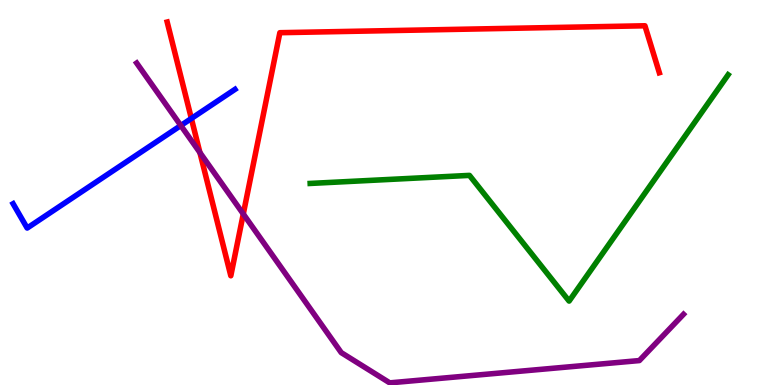[{'lines': ['blue', 'red'], 'intersections': [{'x': 2.47, 'y': 6.92}]}, {'lines': ['green', 'red'], 'intersections': []}, {'lines': ['purple', 'red'], 'intersections': [{'x': 2.58, 'y': 6.04}, {'x': 3.14, 'y': 4.44}]}, {'lines': ['blue', 'green'], 'intersections': []}, {'lines': ['blue', 'purple'], 'intersections': [{'x': 2.33, 'y': 6.74}]}, {'lines': ['green', 'purple'], 'intersections': []}]